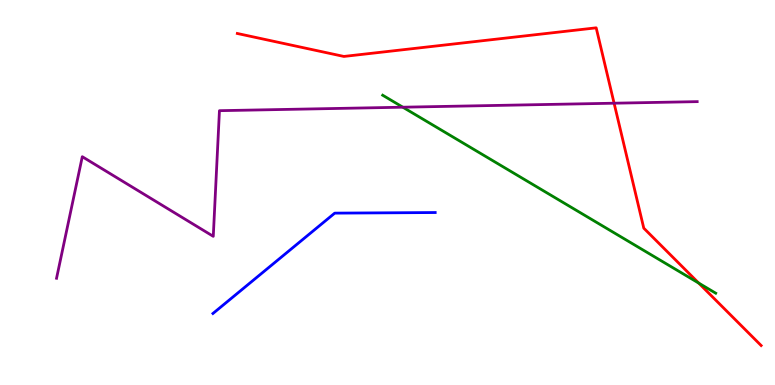[{'lines': ['blue', 'red'], 'intersections': []}, {'lines': ['green', 'red'], 'intersections': [{'x': 9.02, 'y': 2.65}]}, {'lines': ['purple', 'red'], 'intersections': [{'x': 7.92, 'y': 7.32}]}, {'lines': ['blue', 'green'], 'intersections': []}, {'lines': ['blue', 'purple'], 'intersections': []}, {'lines': ['green', 'purple'], 'intersections': [{'x': 5.2, 'y': 7.22}]}]